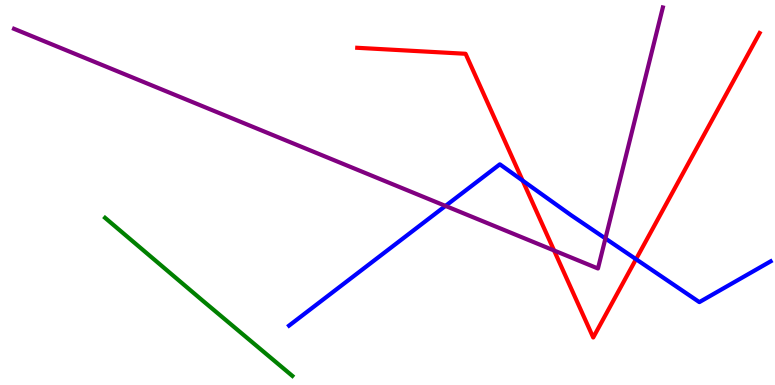[{'lines': ['blue', 'red'], 'intersections': [{'x': 6.74, 'y': 5.31}, {'x': 8.21, 'y': 3.27}]}, {'lines': ['green', 'red'], 'intersections': []}, {'lines': ['purple', 'red'], 'intersections': [{'x': 7.15, 'y': 3.49}]}, {'lines': ['blue', 'green'], 'intersections': []}, {'lines': ['blue', 'purple'], 'intersections': [{'x': 5.75, 'y': 4.65}, {'x': 7.81, 'y': 3.81}]}, {'lines': ['green', 'purple'], 'intersections': []}]